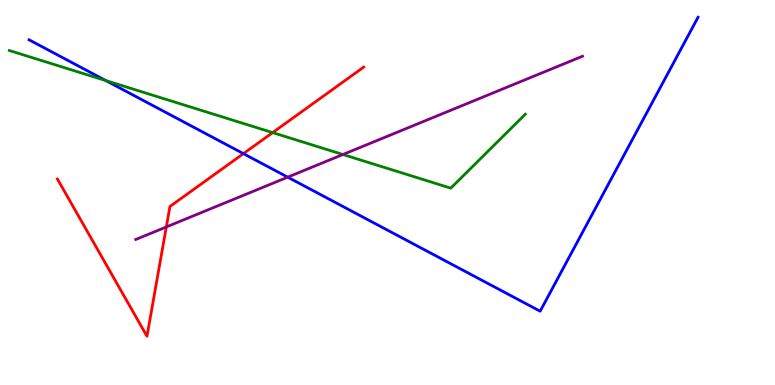[{'lines': ['blue', 'red'], 'intersections': [{'x': 3.14, 'y': 6.01}]}, {'lines': ['green', 'red'], 'intersections': [{'x': 3.52, 'y': 6.56}]}, {'lines': ['purple', 'red'], 'intersections': [{'x': 2.15, 'y': 4.11}]}, {'lines': ['blue', 'green'], 'intersections': [{'x': 1.37, 'y': 7.91}]}, {'lines': ['blue', 'purple'], 'intersections': [{'x': 3.71, 'y': 5.4}]}, {'lines': ['green', 'purple'], 'intersections': [{'x': 4.42, 'y': 5.99}]}]